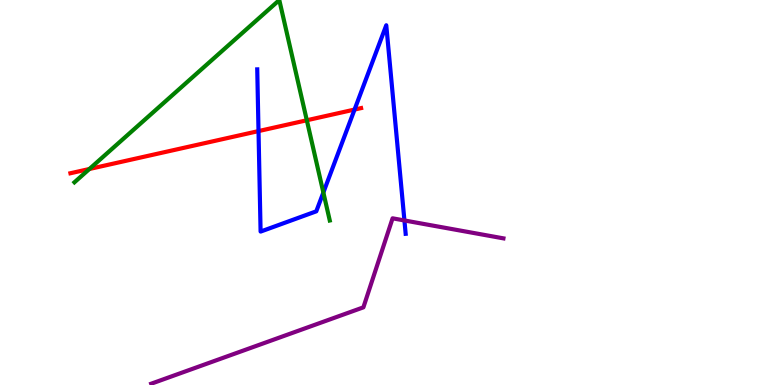[{'lines': ['blue', 'red'], 'intersections': [{'x': 3.34, 'y': 6.6}, {'x': 4.57, 'y': 7.15}]}, {'lines': ['green', 'red'], 'intersections': [{'x': 1.15, 'y': 5.61}, {'x': 3.96, 'y': 6.88}]}, {'lines': ['purple', 'red'], 'intersections': []}, {'lines': ['blue', 'green'], 'intersections': [{'x': 4.17, 'y': 5.0}]}, {'lines': ['blue', 'purple'], 'intersections': [{'x': 5.22, 'y': 4.27}]}, {'lines': ['green', 'purple'], 'intersections': []}]